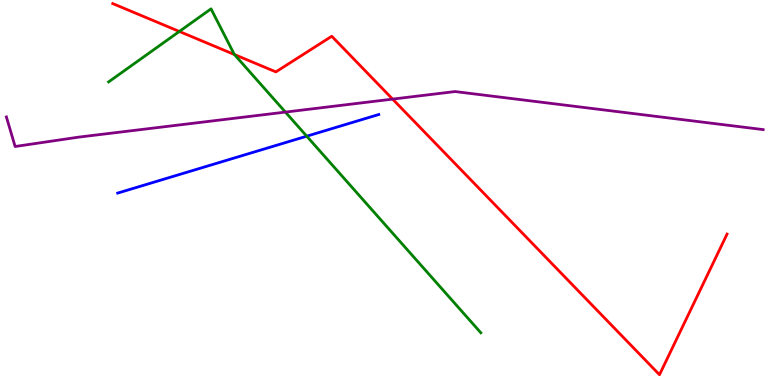[{'lines': ['blue', 'red'], 'intersections': []}, {'lines': ['green', 'red'], 'intersections': [{'x': 2.31, 'y': 9.18}, {'x': 3.02, 'y': 8.58}]}, {'lines': ['purple', 'red'], 'intersections': [{'x': 5.07, 'y': 7.43}]}, {'lines': ['blue', 'green'], 'intersections': [{'x': 3.96, 'y': 6.46}]}, {'lines': ['blue', 'purple'], 'intersections': []}, {'lines': ['green', 'purple'], 'intersections': [{'x': 3.68, 'y': 7.09}]}]